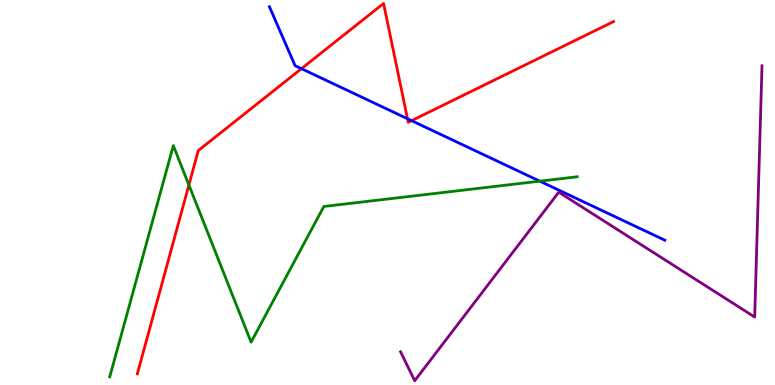[{'lines': ['blue', 'red'], 'intersections': [{'x': 3.89, 'y': 8.22}, {'x': 5.26, 'y': 6.92}, {'x': 5.31, 'y': 6.87}]}, {'lines': ['green', 'red'], 'intersections': [{'x': 2.44, 'y': 5.2}]}, {'lines': ['purple', 'red'], 'intersections': []}, {'lines': ['blue', 'green'], 'intersections': [{'x': 6.96, 'y': 5.29}]}, {'lines': ['blue', 'purple'], 'intersections': []}, {'lines': ['green', 'purple'], 'intersections': []}]